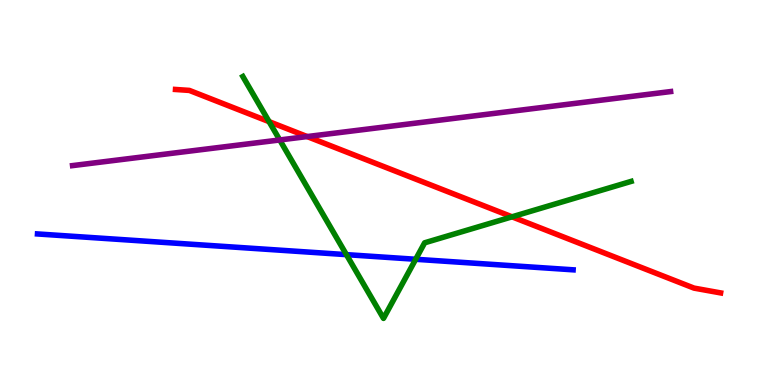[{'lines': ['blue', 'red'], 'intersections': []}, {'lines': ['green', 'red'], 'intersections': [{'x': 3.47, 'y': 6.84}, {'x': 6.61, 'y': 4.37}]}, {'lines': ['purple', 'red'], 'intersections': [{'x': 3.96, 'y': 6.45}]}, {'lines': ['blue', 'green'], 'intersections': [{'x': 4.47, 'y': 3.39}, {'x': 5.36, 'y': 3.27}]}, {'lines': ['blue', 'purple'], 'intersections': []}, {'lines': ['green', 'purple'], 'intersections': [{'x': 3.61, 'y': 6.36}]}]